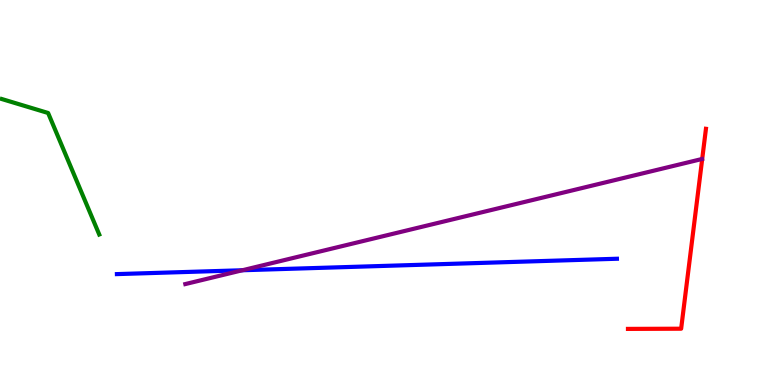[{'lines': ['blue', 'red'], 'intersections': []}, {'lines': ['green', 'red'], 'intersections': []}, {'lines': ['purple', 'red'], 'intersections': []}, {'lines': ['blue', 'green'], 'intersections': []}, {'lines': ['blue', 'purple'], 'intersections': [{'x': 3.13, 'y': 2.98}]}, {'lines': ['green', 'purple'], 'intersections': []}]